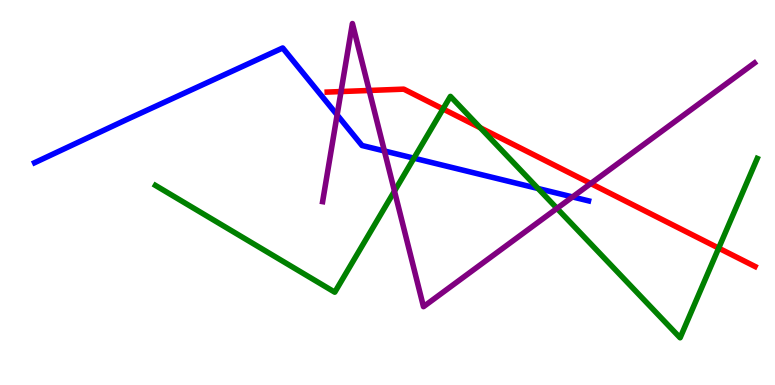[{'lines': ['blue', 'red'], 'intersections': []}, {'lines': ['green', 'red'], 'intersections': [{'x': 5.72, 'y': 7.17}, {'x': 6.2, 'y': 6.68}, {'x': 9.27, 'y': 3.56}]}, {'lines': ['purple', 'red'], 'intersections': [{'x': 4.4, 'y': 7.62}, {'x': 4.76, 'y': 7.65}, {'x': 7.62, 'y': 5.23}]}, {'lines': ['blue', 'green'], 'intersections': [{'x': 5.34, 'y': 5.89}, {'x': 6.94, 'y': 5.1}]}, {'lines': ['blue', 'purple'], 'intersections': [{'x': 4.35, 'y': 7.02}, {'x': 4.96, 'y': 6.08}, {'x': 7.39, 'y': 4.88}]}, {'lines': ['green', 'purple'], 'intersections': [{'x': 5.09, 'y': 5.04}, {'x': 7.19, 'y': 4.59}]}]